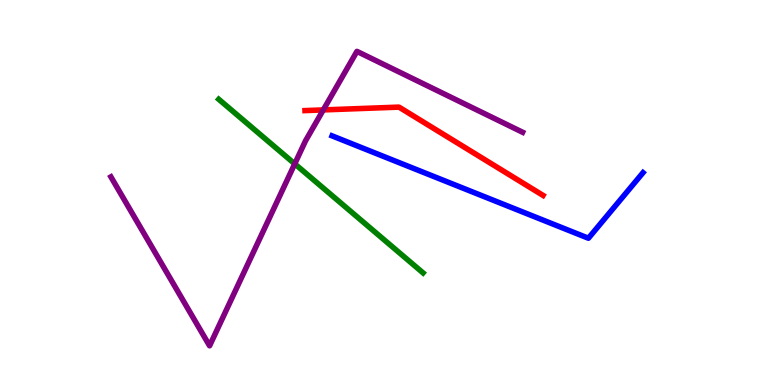[{'lines': ['blue', 'red'], 'intersections': []}, {'lines': ['green', 'red'], 'intersections': []}, {'lines': ['purple', 'red'], 'intersections': [{'x': 4.17, 'y': 7.15}]}, {'lines': ['blue', 'green'], 'intersections': []}, {'lines': ['blue', 'purple'], 'intersections': []}, {'lines': ['green', 'purple'], 'intersections': [{'x': 3.8, 'y': 5.74}]}]